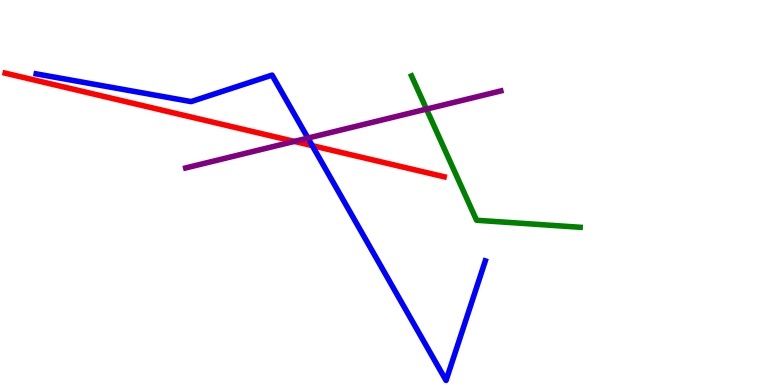[{'lines': ['blue', 'red'], 'intersections': [{'x': 4.03, 'y': 6.22}]}, {'lines': ['green', 'red'], 'intersections': []}, {'lines': ['purple', 'red'], 'intersections': [{'x': 3.8, 'y': 6.33}]}, {'lines': ['blue', 'green'], 'intersections': []}, {'lines': ['blue', 'purple'], 'intersections': [{'x': 3.97, 'y': 6.41}]}, {'lines': ['green', 'purple'], 'intersections': [{'x': 5.5, 'y': 7.17}]}]